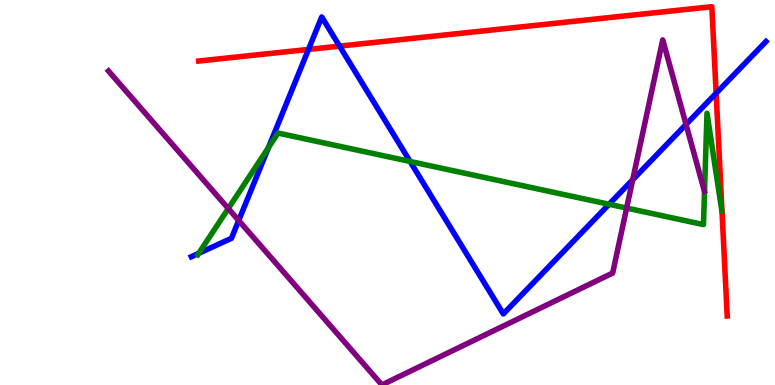[{'lines': ['blue', 'red'], 'intersections': [{'x': 3.98, 'y': 8.72}, {'x': 4.38, 'y': 8.8}, {'x': 9.24, 'y': 7.58}]}, {'lines': ['green', 'red'], 'intersections': []}, {'lines': ['purple', 'red'], 'intersections': []}, {'lines': ['blue', 'green'], 'intersections': [{'x': 2.57, 'y': 3.42}, {'x': 3.46, 'y': 6.17}, {'x': 5.29, 'y': 5.81}, {'x': 7.86, 'y': 4.69}]}, {'lines': ['blue', 'purple'], 'intersections': [{'x': 3.08, 'y': 4.27}, {'x': 8.16, 'y': 5.33}, {'x': 8.85, 'y': 6.77}]}, {'lines': ['green', 'purple'], 'intersections': [{'x': 2.95, 'y': 4.58}, {'x': 8.09, 'y': 4.6}]}]